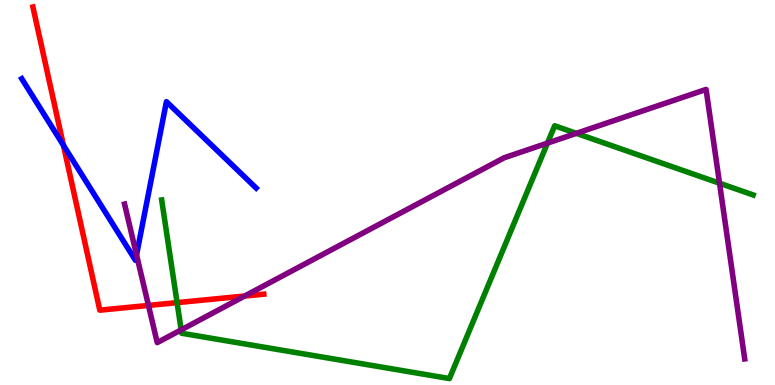[{'lines': ['blue', 'red'], 'intersections': [{'x': 0.818, 'y': 6.23}]}, {'lines': ['green', 'red'], 'intersections': [{'x': 2.29, 'y': 2.14}]}, {'lines': ['purple', 'red'], 'intersections': [{'x': 1.92, 'y': 2.07}, {'x': 3.16, 'y': 2.31}]}, {'lines': ['blue', 'green'], 'intersections': []}, {'lines': ['blue', 'purple'], 'intersections': [{'x': 1.76, 'y': 3.38}]}, {'lines': ['green', 'purple'], 'intersections': [{'x': 2.34, 'y': 1.43}, {'x': 7.06, 'y': 6.28}, {'x': 7.44, 'y': 6.54}, {'x': 9.28, 'y': 5.24}]}]